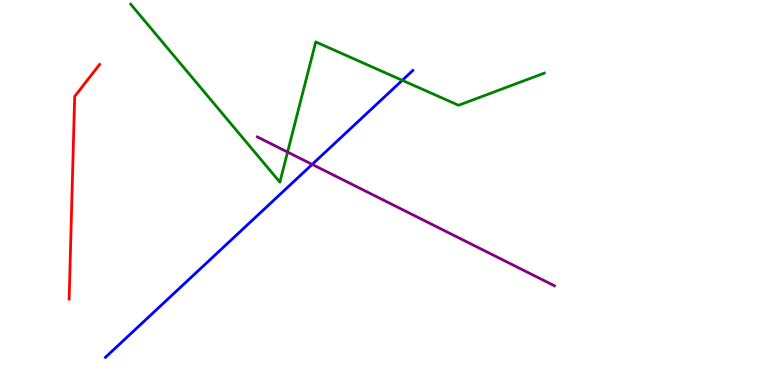[{'lines': ['blue', 'red'], 'intersections': []}, {'lines': ['green', 'red'], 'intersections': []}, {'lines': ['purple', 'red'], 'intersections': []}, {'lines': ['blue', 'green'], 'intersections': [{'x': 5.19, 'y': 7.91}]}, {'lines': ['blue', 'purple'], 'intersections': [{'x': 4.03, 'y': 5.73}]}, {'lines': ['green', 'purple'], 'intersections': [{'x': 3.71, 'y': 6.05}]}]